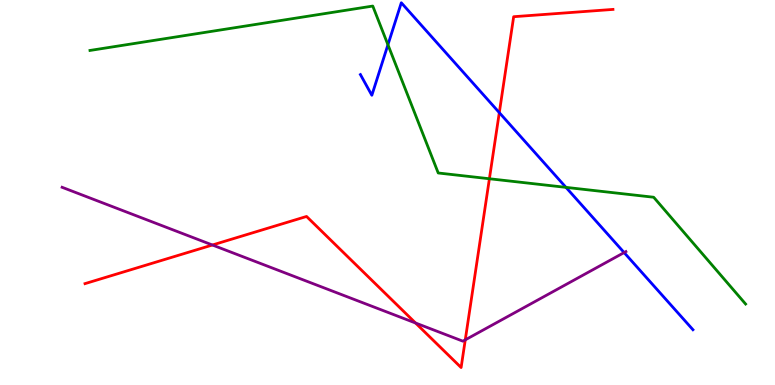[{'lines': ['blue', 'red'], 'intersections': [{'x': 6.44, 'y': 7.07}]}, {'lines': ['green', 'red'], 'intersections': [{'x': 6.31, 'y': 5.36}]}, {'lines': ['purple', 'red'], 'intersections': [{'x': 2.74, 'y': 3.64}, {'x': 5.36, 'y': 1.61}, {'x': 6.0, 'y': 1.17}]}, {'lines': ['blue', 'green'], 'intersections': [{'x': 5.01, 'y': 8.84}, {'x': 7.3, 'y': 5.13}]}, {'lines': ['blue', 'purple'], 'intersections': [{'x': 8.05, 'y': 3.44}]}, {'lines': ['green', 'purple'], 'intersections': []}]